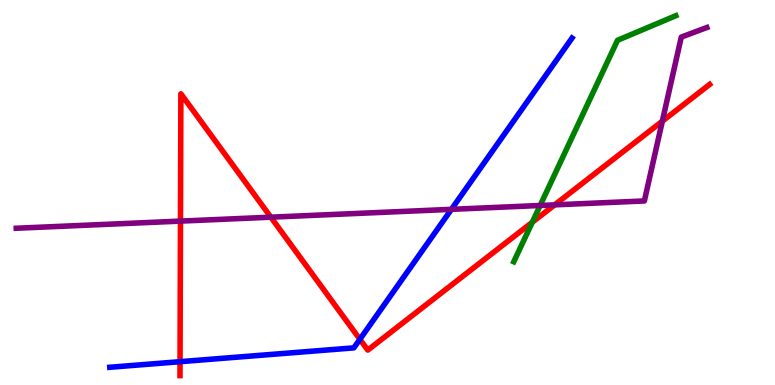[{'lines': ['blue', 'red'], 'intersections': [{'x': 2.32, 'y': 0.606}, {'x': 4.64, 'y': 1.19}]}, {'lines': ['green', 'red'], 'intersections': [{'x': 6.87, 'y': 4.23}]}, {'lines': ['purple', 'red'], 'intersections': [{'x': 2.33, 'y': 4.26}, {'x': 3.49, 'y': 4.36}, {'x': 7.16, 'y': 4.68}, {'x': 8.55, 'y': 6.85}]}, {'lines': ['blue', 'green'], 'intersections': []}, {'lines': ['blue', 'purple'], 'intersections': [{'x': 5.82, 'y': 4.56}]}, {'lines': ['green', 'purple'], 'intersections': [{'x': 6.97, 'y': 4.66}]}]